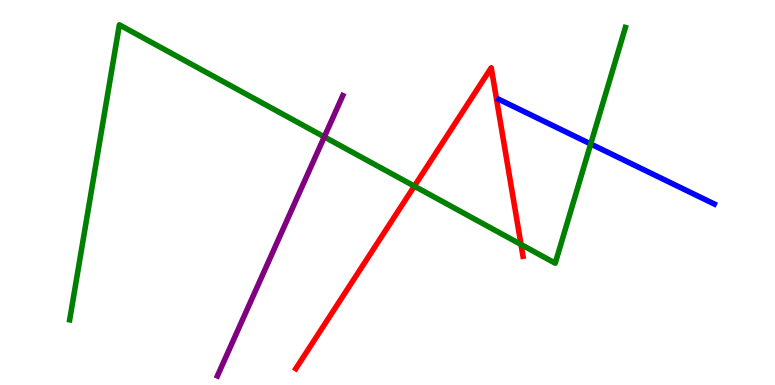[{'lines': ['blue', 'red'], 'intersections': []}, {'lines': ['green', 'red'], 'intersections': [{'x': 5.35, 'y': 5.17}, {'x': 6.72, 'y': 3.65}]}, {'lines': ['purple', 'red'], 'intersections': []}, {'lines': ['blue', 'green'], 'intersections': [{'x': 7.62, 'y': 6.26}]}, {'lines': ['blue', 'purple'], 'intersections': []}, {'lines': ['green', 'purple'], 'intersections': [{'x': 4.18, 'y': 6.44}]}]